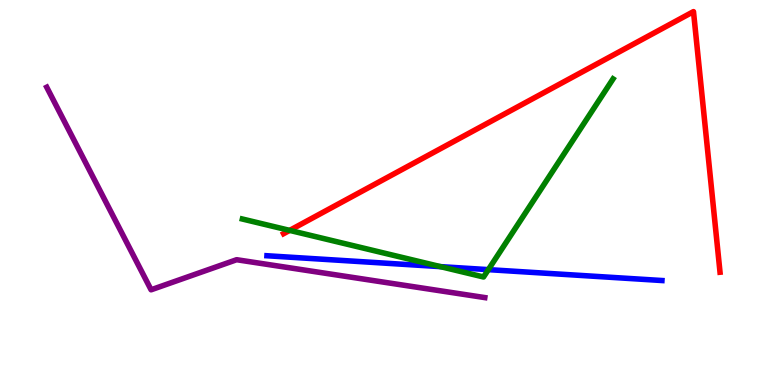[{'lines': ['blue', 'red'], 'intersections': []}, {'lines': ['green', 'red'], 'intersections': [{'x': 3.74, 'y': 4.02}]}, {'lines': ['purple', 'red'], 'intersections': []}, {'lines': ['blue', 'green'], 'intersections': [{'x': 5.68, 'y': 3.07}, {'x': 6.3, 'y': 3.0}]}, {'lines': ['blue', 'purple'], 'intersections': []}, {'lines': ['green', 'purple'], 'intersections': []}]